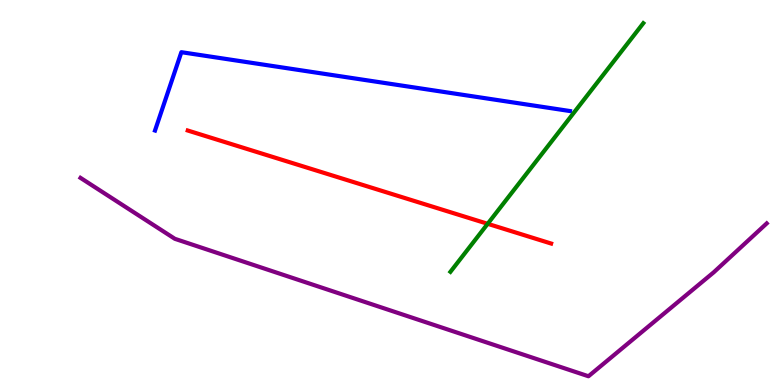[{'lines': ['blue', 'red'], 'intersections': []}, {'lines': ['green', 'red'], 'intersections': [{'x': 6.29, 'y': 4.19}]}, {'lines': ['purple', 'red'], 'intersections': []}, {'lines': ['blue', 'green'], 'intersections': []}, {'lines': ['blue', 'purple'], 'intersections': []}, {'lines': ['green', 'purple'], 'intersections': []}]